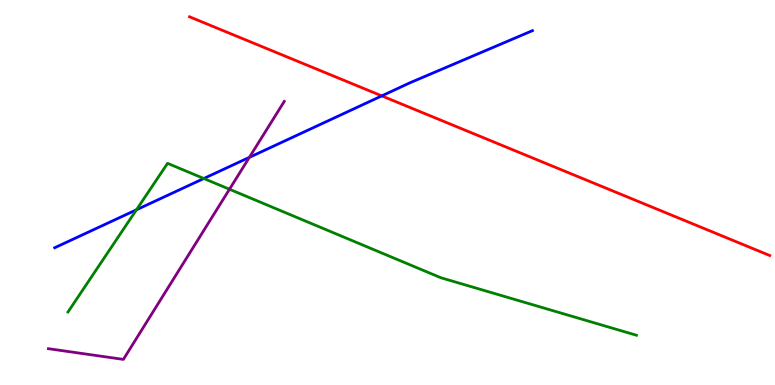[{'lines': ['blue', 'red'], 'intersections': [{'x': 4.93, 'y': 7.51}]}, {'lines': ['green', 'red'], 'intersections': []}, {'lines': ['purple', 'red'], 'intersections': []}, {'lines': ['blue', 'green'], 'intersections': [{'x': 1.76, 'y': 4.55}, {'x': 2.63, 'y': 5.36}]}, {'lines': ['blue', 'purple'], 'intersections': [{'x': 3.22, 'y': 5.91}]}, {'lines': ['green', 'purple'], 'intersections': [{'x': 2.96, 'y': 5.08}]}]